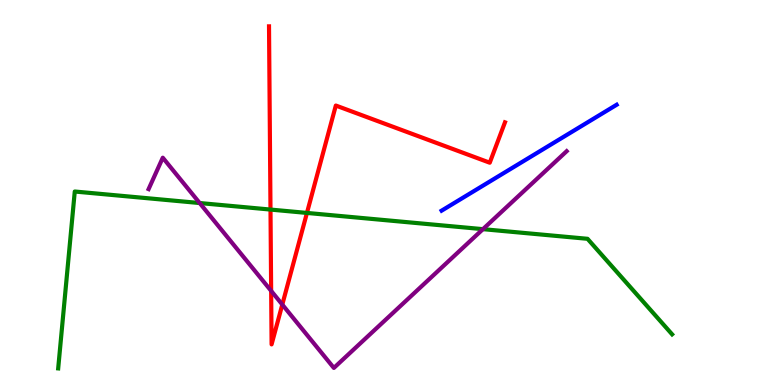[{'lines': ['blue', 'red'], 'intersections': []}, {'lines': ['green', 'red'], 'intersections': [{'x': 3.49, 'y': 4.56}, {'x': 3.96, 'y': 4.47}]}, {'lines': ['purple', 'red'], 'intersections': [{'x': 3.5, 'y': 2.44}, {'x': 3.64, 'y': 2.09}]}, {'lines': ['blue', 'green'], 'intersections': []}, {'lines': ['blue', 'purple'], 'intersections': []}, {'lines': ['green', 'purple'], 'intersections': [{'x': 2.58, 'y': 4.73}, {'x': 6.23, 'y': 4.05}]}]